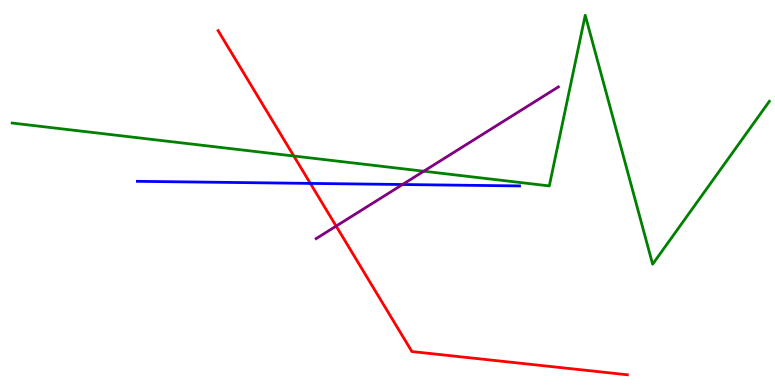[{'lines': ['blue', 'red'], 'intersections': [{'x': 4.0, 'y': 5.24}]}, {'lines': ['green', 'red'], 'intersections': [{'x': 3.79, 'y': 5.95}]}, {'lines': ['purple', 'red'], 'intersections': [{'x': 4.34, 'y': 4.13}]}, {'lines': ['blue', 'green'], 'intersections': []}, {'lines': ['blue', 'purple'], 'intersections': [{'x': 5.19, 'y': 5.21}]}, {'lines': ['green', 'purple'], 'intersections': [{'x': 5.47, 'y': 5.55}]}]